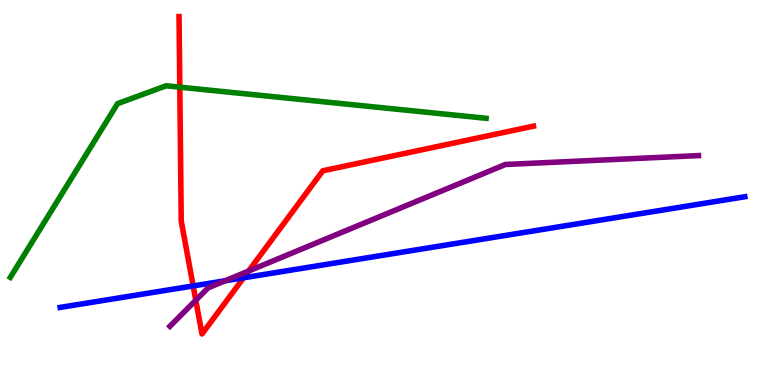[{'lines': ['blue', 'red'], 'intersections': [{'x': 2.49, 'y': 2.57}, {'x': 3.14, 'y': 2.79}]}, {'lines': ['green', 'red'], 'intersections': [{'x': 2.32, 'y': 7.74}]}, {'lines': ['purple', 'red'], 'intersections': [{'x': 2.53, 'y': 2.2}, {'x': 3.21, 'y': 2.96}]}, {'lines': ['blue', 'green'], 'intersections': []}, {'lines': ['blue', 'purple'], 'intersections': [{'x': 2.91, 'y': 2.71}]}, {'lines': ['green', 'purple'], 'intersections': []}]